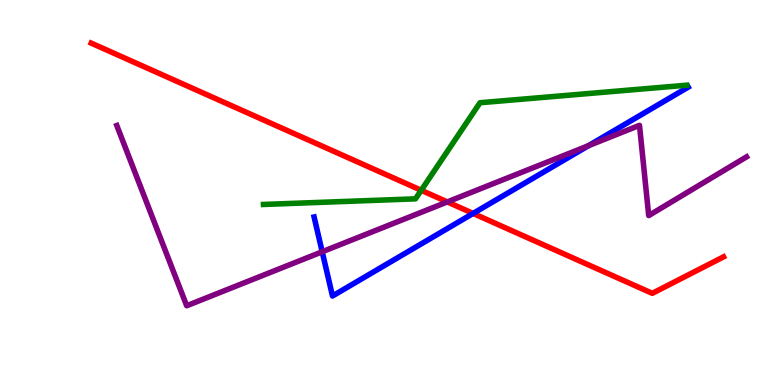[{'lines': ['blue', 'red'], 'intersections': [{'x': 6.1, 'y': 4.46}]}, {'lines': ['green', 'red'], 'intersections': [{'x': 5.44, 'y': 5.06}]}, {'lines': ['purple', 'red'], 'intersections': [{'x': 5.77, 'y': 4.76}]}, {'lines': ['blue', 'green'], 'intersections': []}, {'lines': ['blue', 'purple'], 'intersections': [{'x': 4.16, 'y': 3.46}, {'x': 7.59, 'y': 6.22}]}, {'lines': ['green', 'purple'], 'intersections': []}]